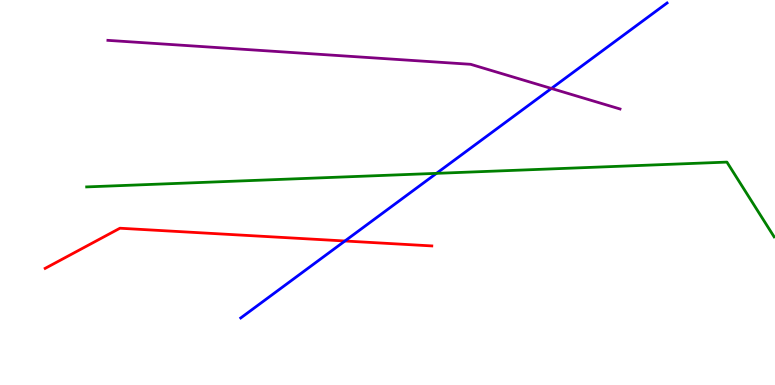[{'lines': ['blue', 'red'], 'intersections': [{'x': 4.45, 'y': 3.74}]}, {'lines': ['green', 'red'], 'intersections': []}, {'lines': ['purple', 'red'], 'intersections': []}, {'lines': ['blue', 'green'], 'intersections': [{'x': 5.63, 'y': 5.5}]}, {'lines': ['blue', 'purple'], 'intersections': [{'x': 7.11, 'y': 7.7}]}, {'lines': ['green', 'purple'], 'intersections': []}]